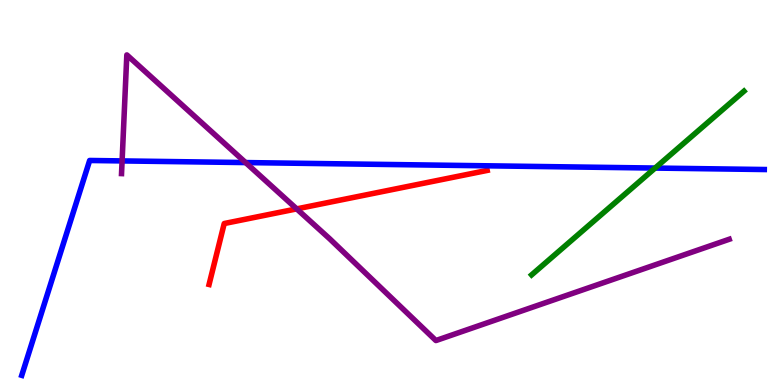[{'lines': ['blue', 'red'], 'intersections': []}, {'lines': ['green', 'red'], 'intersections': []}, {'lines': ['purple', 'red'], 'intersections': [{'x': 3.83, 'y': 4.57}]}, {'lines': ['blue', 'green'], 'intersections': [{'x': 8.45, 'y': 5.63}]}, {'lines': ['blue', 'purple'], 'intersections': [{'x': 1.58, 'y': 5.82}, {'x': 3.17, 'y': 5.78}]}, {'lines': ['green', 'purple'], 'intersections': []}]